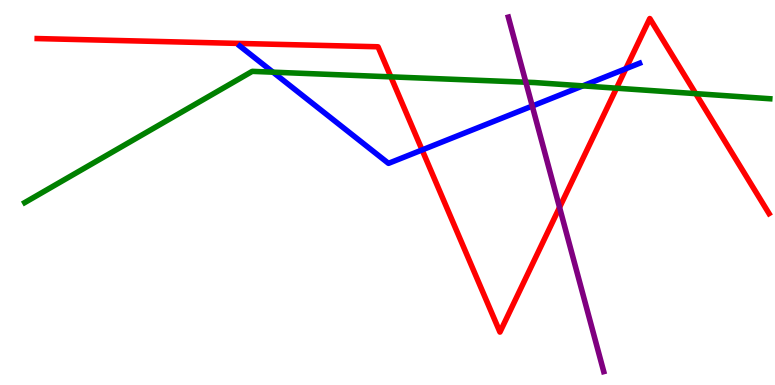[{'lines': ['blue', 'red'], 'intersections': [{'x': 5.45, 'y': 6.11}, {'x': 8.08, 'y': 8.22}]}, {'lines': ['green', 'red'], 'intersections': [{'x': 5.04, 'y': 8.0}, {'x': 7.96, 'y': 7.71}, {'x': 8.98, 'y': 7.57}]}, {'lines': ['purple', 'red'], 'intersections': [{'x': 7.22, 'y': 4.61}]}, {'lines': ['blue', 'green'], 'intersections': [{'x': 3.52, 'y': 8.13}, {'x': 7.52, 'y': 7.77}]}, {'lines': ['blue', 'purple'], 'intersections': [{'x': 6.87, 'y': 7.25}]}, {'lines': ['green', 'purple'], 'intersections': [{'x': 6.79, 'y': 7.86}]}]